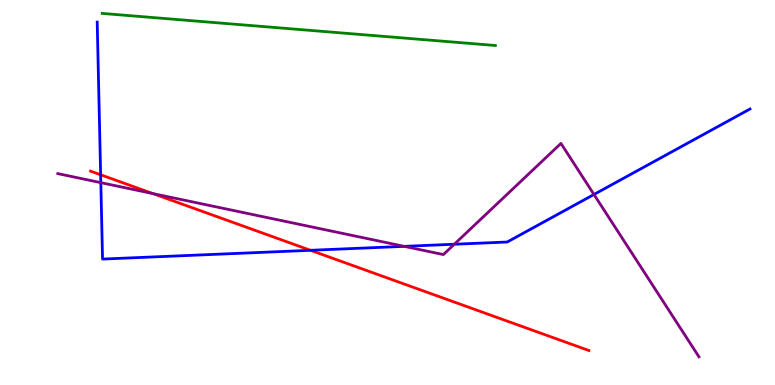[{'lines': ['blue', 'red'], 'intersections': [{'x': 1.3, 'y': 5.46}, {'x': 4.01, 'y': 3.5}]}, {'lines': ['green', 'red'], 'intersections': []}, {'lines': ['purple', 'red'], 'intersections': [{'x': 1.97, 'y': 4.97}]}, {'lines': ['blue', 'green'], 'intersections': []}, {'lines': ['blue', 'purple'], 'intersections': [{'x': 1.3, 'y': 5.26}, {'x': 5.22, 'y': 3.6}, {'x': 5.86, 'y': 3.66}, {'x': 7.66, 'y': 4.95}]}, {'lines': ['green', 'purple'], 'intersections': []}]